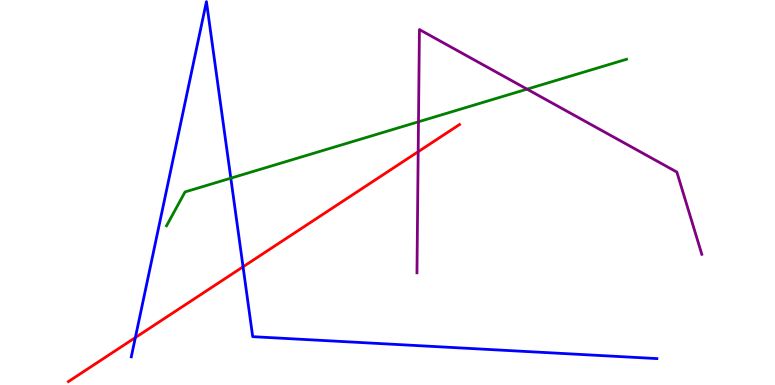[{'lines': ['blue', 'red'], 'intersections': [{'x': 1.75, 'y': 1.23}, {'x': 3.14, 'y': 3.07}]}, {'lines': ['green', 'red'], 'intersections': []}, {'lines': ['purple', 'red'], 'intersections': [{'x': 5.4, 'y': 6.06}]}, {'lines': ['blue', 'green'], 'intersections': [{'x': 2.98, 'y': 5.37}]}, {'lines': ['blue', 'purple'], 'intersections': []}, {'lines': ['green', 'purple'], 'intersections': [{'x': 5.4, 'y': 6.84}, {'x': 6.8, 'y': 7.68}]}]